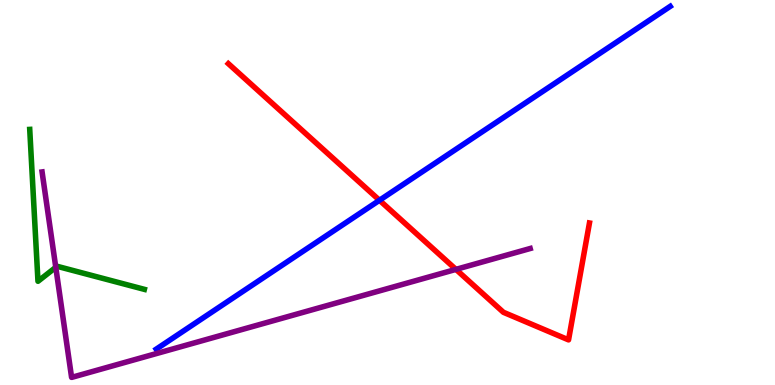[{'lines': ['blue', 'red'], 'intersections': [{'x': 4.9, 'y': 4.8}]}, {'lines': ['green', 'red'], 'intersections': []}, {'lines': ['purple', 'red'], 'intersections': [{'x': 5.88, 'y': 3.0}]}, {'lines': ['blue', 'green'], 'intersections': []}, {'lines': ['blue', 'purple'], 'intersections': []}, {'lines': ['green', 'purple'], 'intersections': [{'x': 0.72, 'y': 3.06}]}]